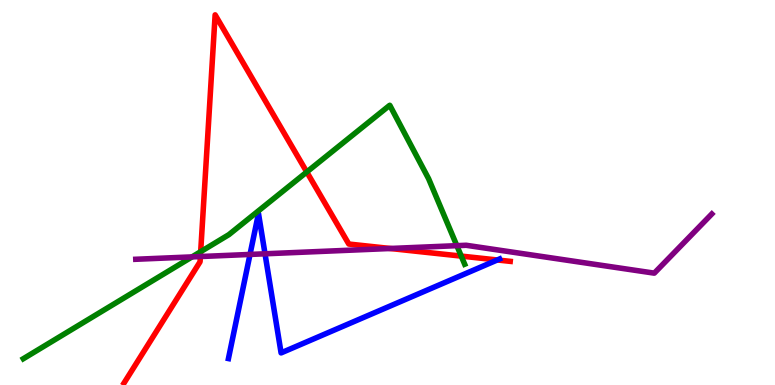[{'lines': ['blue', 'red'], 'intersections': [{'x': 6.42, 'y': 3.25}]}, {'lines': ['green', 'red'], 'intersections': [{'x': 2.59, 'y': 3.46}, {'x': 3.96, 'y': 5.53}, {'x': 5.95, 'y': 3.35}]}, {'lines': ['purple', 'red'], 'intersections': [{'x': 2.59, 'y': 3.34}, {'x': 5.04, 'y': 3.55}]}, {'lines': ['blue', 'green'], 'intersections': []}, {'lines': ['blue', 'purple'], 'intersections': [{'x': 3.23, 'y': 3.39}, {'x': 3.42, 'y': 3.41}]}, {'lines': ['green', 'purple'], 'intersections': [{'x': 2.48, 'y': 3.33}, {'x': 5.89, 'y': 3.62}]}]